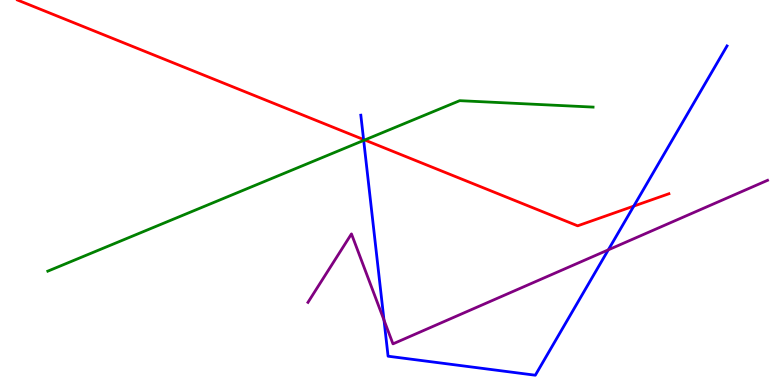[{'lines': ['blue', 'red'], 'intersections': [{'x': 4.69, 'y': 6.38}, {'x': 8.18, 'y': 4.65}]}, {'lines': ['green', 'red'], 'intersections': [{'x': 4.71, 'y': 6.36}]}, {'lines': ['purple', 'red'], 'intersections': []}, {'lines': ['blue', 'green'], 'intersections': [{'x': 4.69, 'y': 6.35}]}, {'lines': ['blue', 'purple'], 'intersections': [{'x': 4.95, 'y': 1.69}, {'x': 7.85, 'y': 3.51}]}, {'lines': ['green', 'purple'], 'intersections': []}]